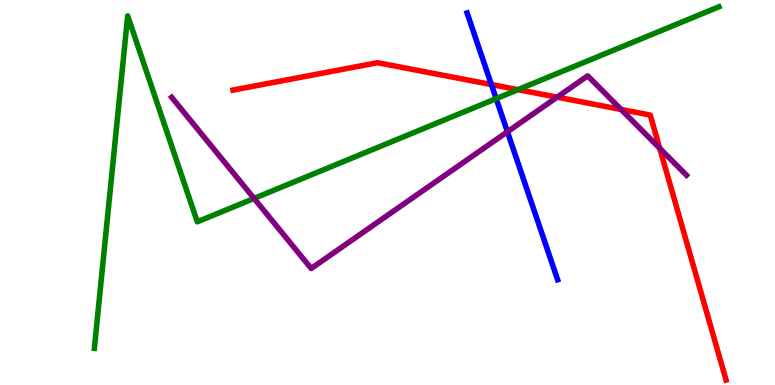[{'lines': ['blue', 'red'], 'intersections': [{'x': 6.34, 'y': 7.8}]}, {'lines': ['green', 'red'], 'intersections': [{'x': 6.68, 'y': 7.67}]}, {'lines': ['purple', 'red'], 'intersections': [{'x': 7.19, 'y': 7.48}, {'x': 8.01, 'y': 7.16}, {'x': 8.51, 'y': 6.15}]}, {'lines': ['blue', 'green'], 'intersections': [{'x': 6.4, 'y': 7.44}]}, {'lines': ['blue', 'purple'], 'intersections': [{'x': 6.55, 'y': 6.58}]}, {'lines': ['green', 'purple'], 'intersections': [{'x': 3.28, 'y': 4.85}]}]